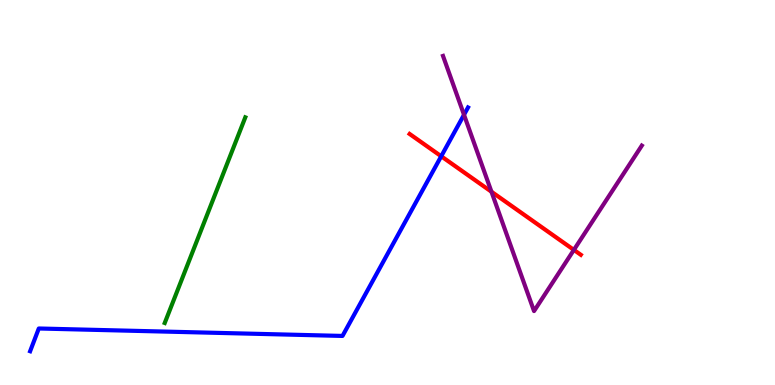[{'lines': ['blue', 'red'], 'intersections': [{'x': 5.69, 'y': 5.94}]}, {'lines': ['green', 'red'], 'intersections': []}, {'lines': ['purple', 'red'], 'intersections': [{'x': 6.34, 'y': 5.02}, {'x': 7.4, 'y': 3.51}]}, {'lines': ['blue', 'green'], 'intersections': []}, {'lines': ['blue', 'purple'], 'intersections': [{'x': 5.99, 'y': 7.02}]}, {'lines': ['green', 'purple'], 'intersections': []}]